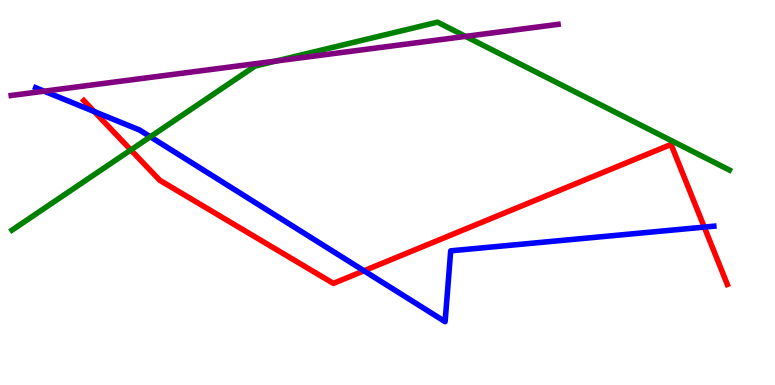[{'lines': ['blue', 'red'], 'intersections': [{'x': 1.22, 'y': 7.1}, {'x': 4.7, 'y': 2.97}, {'x': 9.09, 'y': 4.1}]}, {'lines': ['green', 'red'], 'intersections': [{'x': 1.69, 'y': 6.11}]}, {'lines': ['purple', 'red'], 'intersections': []}, {'lines': ['blue', 'green'], 'intersections': [{'x': 1.94, 'y': 6.45}]}, {'lines': ['blue', 'purple'], 'intersections': [{'x': 0.57, 'y': 7.63}]}, {'lines': ['green', 'purple'], 'intersections': [{'x': 3.56, 'y': 8.41}, {'x': 6.01, 'y': 9.05}]}]